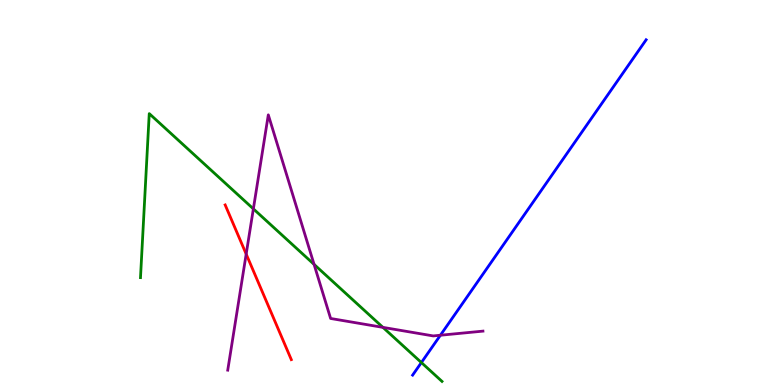[{'lines': ['blue', 'red'], 'intersections': []}, {'lines': ['green', 'red'], 'intersections': []}, {'lines': ['purple', 'red'], 'intersections': [{'x': 3.18, 'y': 3.4}]}, {'lines': ['blue', 'green'], 'intersections': [{'x': 5.44, 'y': 0.583}]}, {'lines': ['blue', 'purple'], 'intersections': [{'x': 5.68, 'y': 1.29}]}, {'lines': ['green', 'purple'], 'intersections': [{'x': 3.27, 'y': 4.58}, {'x': 4.05, 'y': 3.13}, {'x': 4.94, 'y': 1.5}]}]